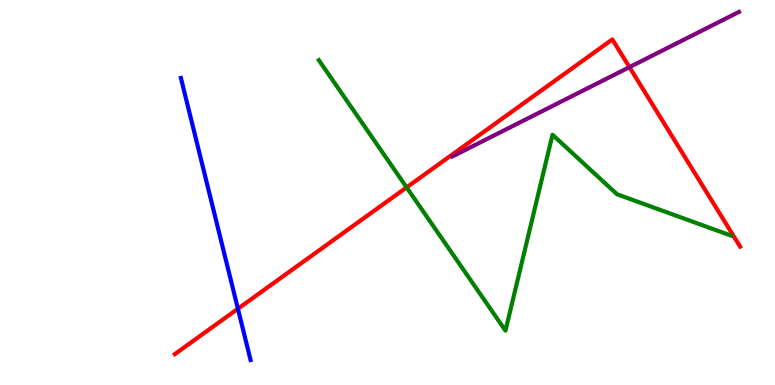[{'lines': ['blue', 'red'], 'intersections': [{'x': 3.07, 'y': 1.98}]}, {'lines': ['green', 'red'], 'intersections': [{'x': 5.25, 'y': 5.13}]}, {'lines': ['purple', 'red'], 'intersections': [{'x': 8.12, 'y': 8.26}]}, {'lines': ['blue', 'green'], 'intersections': []}, {'lines': ['blue', 'purple'], 'intersections': []}, {'lines': ['green', 'purple'], 'intersections': []}]